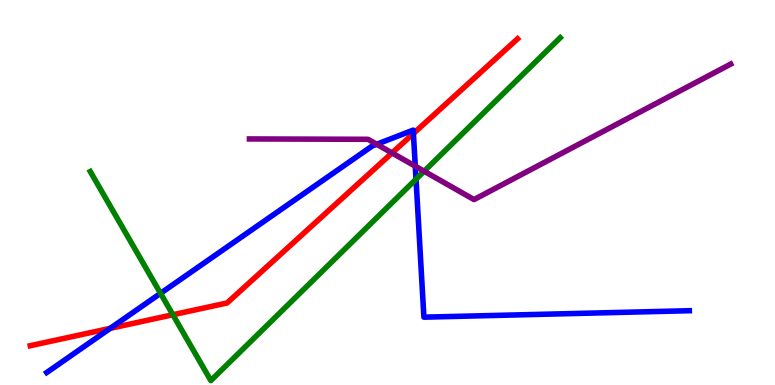[{'lines': ['blue', 'red'], 'intersections': [{'x': 1.42, 'y': 1.47}, {'x': 5.33, 'y': 6.53}]}, {'lines': ['green', 'red'], 'intersections': [{'x': 2.23, 'y': 1.82}]}, {'lines': ['purple', 'red'], 'intersections': [{'x': 5.06, 'y': 6.03}]}, {'lines': ['blue', 'green'], 'intersections': [{'x': 2.07, 'y': 2.38}, {'x': 5.37, 'y': 5.35}]}, {'lines': ['blue', 'purple'], 'intersections': [{'x': 4.86, 'y': 6.25}, {'x': 5.36, 'y': 5.68}]}, {'lines': ['green', 'purple'], 'intersections': [{'x': 5.47, 'y': 5.55}]}]